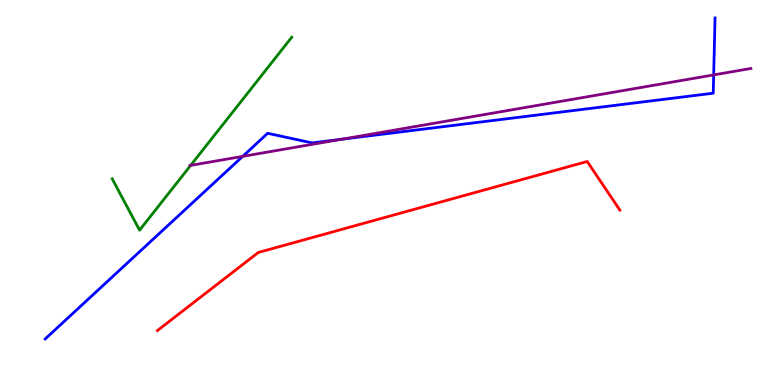[{'lines': ['blue', 'red'], 'intersections': []}, {'lines': ['green', 'red'], 'intersections': []}, {'lines': ['purple', 'red'], 'intersections': []}, {'lines': ['blue', 'green'], 'intersections': []}, {'lines': ['blue', 'purple'], 'intersections': [{'x': 3.13, 'y': 5.94}, {'x': 4.41, 'y': 6.38}, {'x': 9.21, 'y': 8.05}]}, {'lines': ['green', 'purple'], 'intersections': [{'x': 2.46, 'y': 5.7}]}]